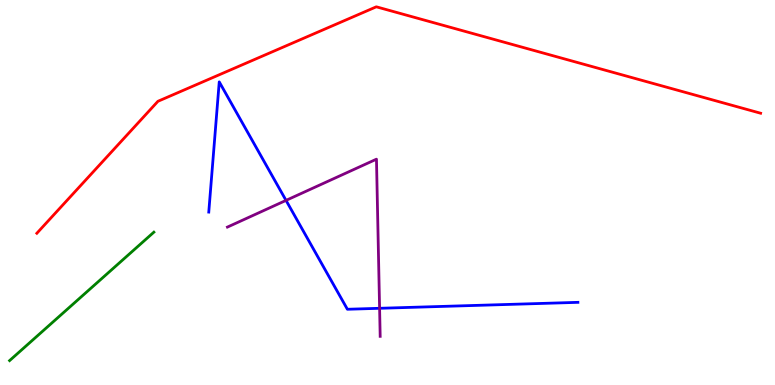[{'lines': ['blue', 'red'], 'intersections': []}, {'lines': ['green', 'red'], 'intersections': []}, {'lines': ['purple', 'red'], 'intersections': []}, {'lines': ['blue', 'green'], 'intersections': []}, {'lines': ['blue', 'purple'], 'intersections': [{'x': 3.69, 'y': 4.8}, {'x': 4.9, 'y': 1.99}]}, {'lines': ['green', 'purple'], 'intersections': []}]